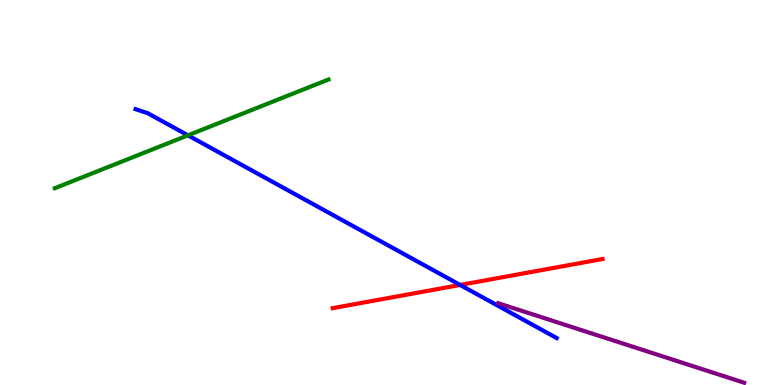[{'lines': ['blue', 'red'], 'intersections': [{'x': 5.94, 'y': 2.6}]}, {'lines': ['green', 'red'], 'intersections': []}, {'lines': ['purple', 'red'], 'intersections': []}, {'lines': ['blue', 'green'], 'intersections': [{'x': 2.43, 'y': 6.49}]}, {'lines': ['blue', 'purple'], 'intersections': []}, {'lines': ['green', 'purple'], 'intersections': []}]